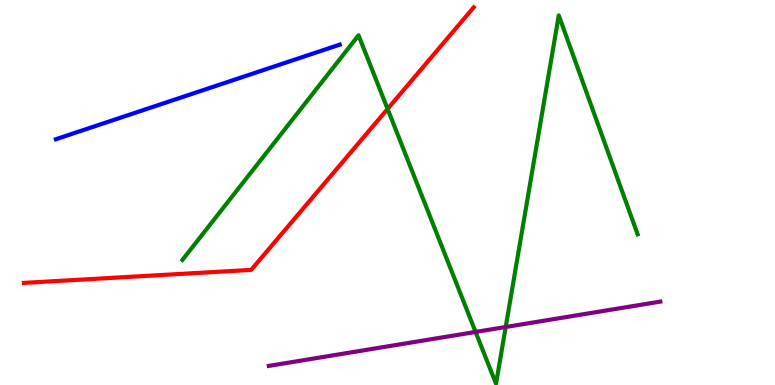[{'lines': ['blue', 'red'], 'intersections': []}, {'lines': ['green', 'red'], 'intersections': [{'x': 5.0, 'y': 7.17}]}, {'lines': ['purple', 'red'], 'intersections': []}, {'lines': ['blue', 'green'], 'intersections': []}, {'lines': ['blue', 'purple'], 'intersections': []}, {'lines': ['green', 'purple'], 'intersections': [{'x': 6.14, 'y': 1.38}, {'x': 6.53, 'y': 1.51}]}]